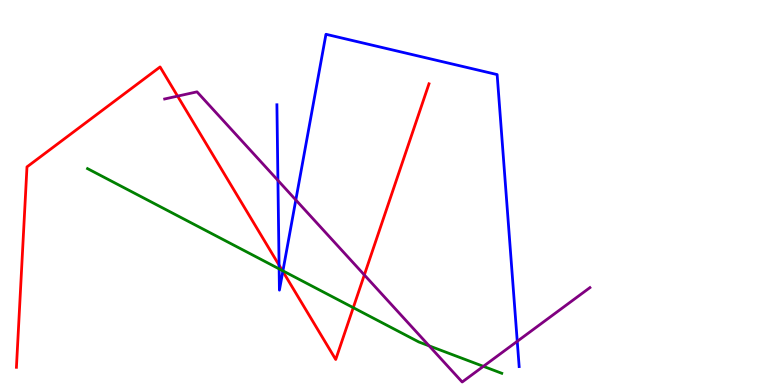[{'lines': ['blue', 'red'], 'intersections': [{'x': 3.6, 'y': 3.11}, {'x': 3.65, 'y': 2.95}]}, {'lines': ['green', 'red'], 'intersections': [{'x': 3.64, 'y': 2.97}, {'x': 4.56, 'y': 2.01}]}, {'lines': ['purple', 'red'], 'intersections': [{'x': 2.29, 'y': 7.5}, {'x': 4.7, 'y': 2.86}]}, {'lines': ['blue', 'green'], 'intersections': [{'x': 3.6, 'y': 3.02}, {'x': 3.65, 'y': 2.96}]}, {'lines': ['blue', 'purple'], 'intersections': [{'x': 3.59, 'y': 5.31}, {'x': 3.82, 'y': 4.81}, {'x': 6.67, 'y': 1.13}]}, {'lines': ['green', 'purple'], 'intersections': [{'x': 5.54, 'y': 1.02}, {'x': 6.24, 'y': 0.485}]}]